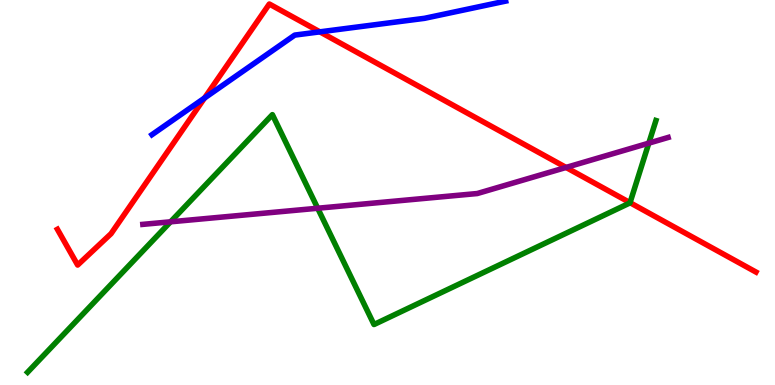[{'lines': ['blue', 'red'], 'intersections': [{'x': 2.64, 'y': 7.45}, {'x': 4.13, 'y': 9.17}]}, {'lines': ['green', 'red'], 'intersections': [{'x': 8.13, 'y': 4.74}]}, {'lines': ['purple', 'red'], 'intersections': [{'x': 7.3, 'y': 5.65}]}, {'lines': ['blue', 'green'], 'intersections': []}, {'lines': ['blue', 'purple'], 'intersections': []}, {'lines': ['green', 'purple'], 'intersections': [{'x': 2.2, 'y': 4.24}, {'x': 4.1, 'y': 4.59}, {'x': 8.37, 'y': 6.28}]}]